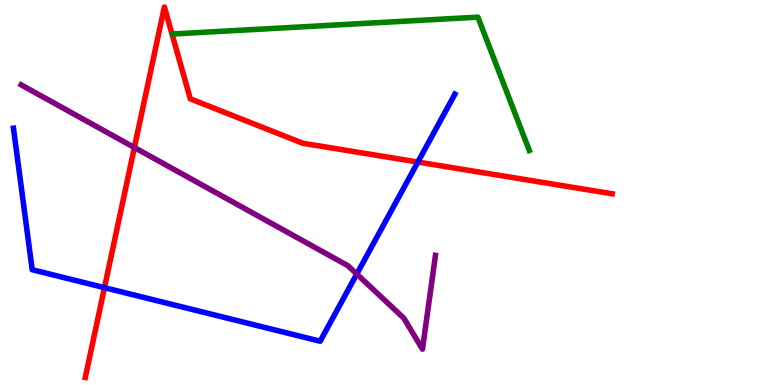[{'lines': ['blue', 'red'], 'intersections': [{'x': 1.35, 'y': 2.53}, {'x': 5.39, 'y': 5.79}]}, {'lines': ['green', 'red'], 'intersections': []}, {'lines': ['purple', 'red'], 'intersections': [{'x': 1.73, 'y': 6.17}]}, {'lines': ['blue', 'green'], 'intersections': []}, {'lines': ['blue', 'purple'], 'intersections': [{'x': 4.6, 'y': 2.88}]}, {'lines': ['green', 'purple'], 'intersections': []}]